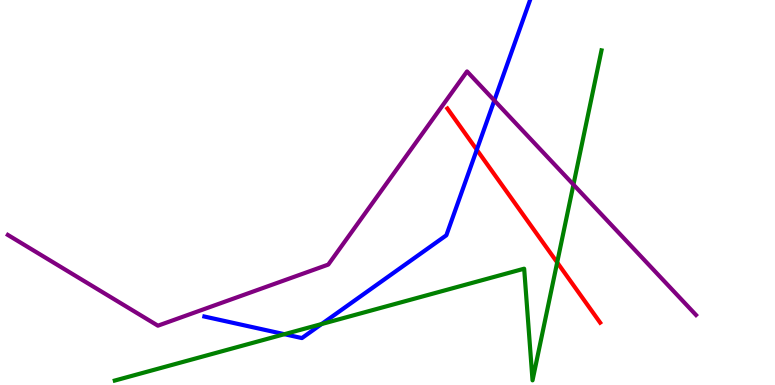[{'lines': ['blue', 'red'], 'intersections': [{'x': 6.15, 'y': 6.11}]}, {'lines': ['green', 'red'], 'intersections': [{'x': 7.19, 'y': 3.18}]}, {'lines': ['purple', 'red'], 'intersections': []}, {'lines': ['blue', 'green'], 'intersections': [{'x': 3.67, 'y': 1.32}, {'x': 4.15, 'y': 1.58}]}, {'lines': ['blue', 'purple'], 'intersections': [{'x': 6.38, 'y': 7.39}]}, {'lines': ['green', 'purple'], 'intersections': [{'x': 7.4, 'y': 5.2}]}]